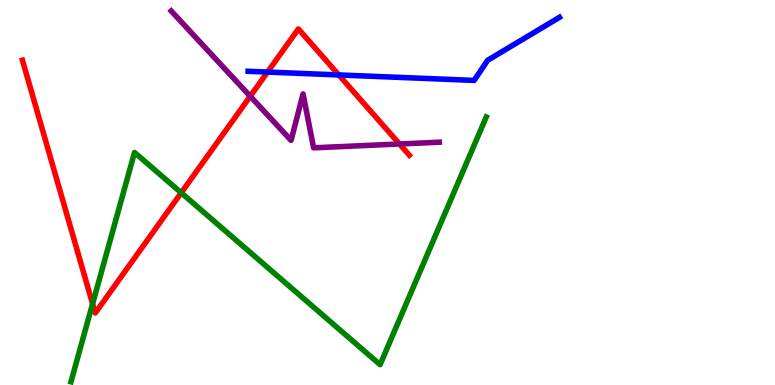[{'lines': ['blue', 'red'], 'intersections': [{'x': 3.45, 'y': 8.13}, {'x': 4.37, 'y': 8.05}]}, {'lines': ['green', 'red'], 'intersections': [{'x': 1.19, 'y': 2.11}, {'x': 2.34, 'y': 4.99}]}, {'lines': ['purple', 'red'], 'intersections': [{'x': 3.23, 'y': 7.5}, {'x': 5.15, 'y': 6.26}]}, {'lines': ['blue', 'green'], 'intersections': []}, {'lines': ['blue', 'purple'], 'intersections': []}, {'lines': ['green', 'purple'], 'intersections': []}]